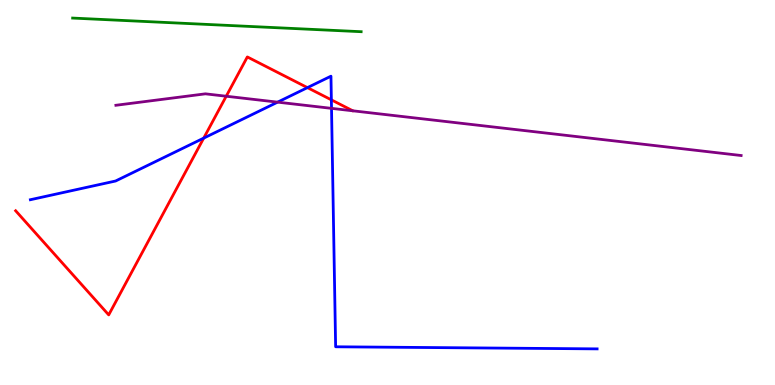[{'lines': ['blue', 'red'], 'intersections': [{'x': 2.63, 'y': 6.41}, {'x': 3.97, 'y': 7.72}, {'x': 4.28, 'y': 7.41}]}, {'lines': ['green', 'red'], 'intersections': []}, {'lines': ['purple', 'red'], 'intersections': [{'x': 2.92, 'y': 7.5}]}, {'lines': ['blue', 'green'], 'intersections': []}, {'lines': ['blue', 'purple'], 'intersections': [{'x': 3.58, 'y': 7.35}, {'x': 4.28, 'y': 7.19}]}, {'lines': ['green', 'purple'], 'intersections': []}]